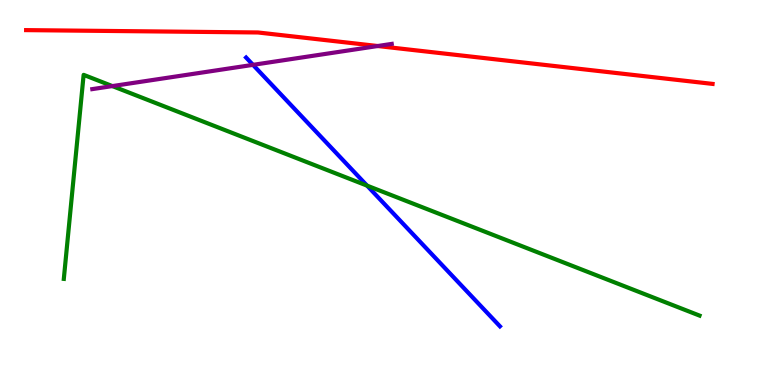[{'lines': ['blue', 'red'], 'intersections': []}, {'lines': ['green', 'red'], 'intersections': []}, {'lines': ['purple', 'red'], 'intersections': [{'x': 4.87, 'y': 8.8}]}, {'lines': ['blue', 'green'], 'intersections': [{'x': 4.74, 'y': 5.18}]}, {'lines': ['blue', 'purple'], 'intersections': [{'x': 3.26, 'y': 8.32}]}, {'lines': ['green', 'purple'], 'intersections': [{'x': 1.45, 'y': 7.76}]}]